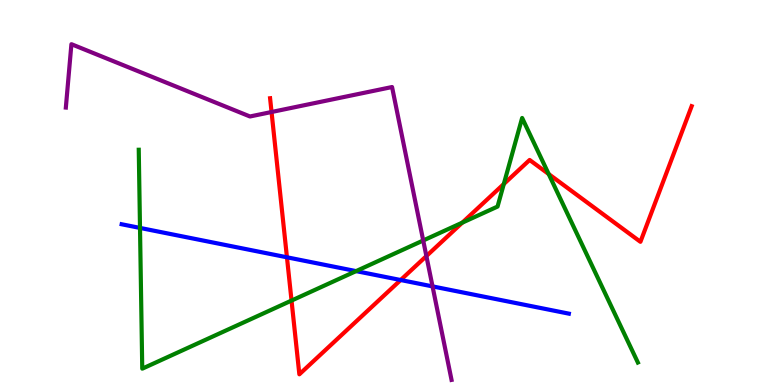[{'lines': ['blue', 'red'], 'intersections': [{'x': 3.7, 'y': 3.32}, {'x': 5.17, 'y': 2.73}]}, {'lines': ['green', 'red'], 'intersections': [{'x': 3.76, 'y': 2.19}, {'x': 5.96, 'y': 4.22}, {'x': 6.5, 'y': 5.22}, {'x': 7.08, 'y': 5.48}]}, {'lines': ['purple', 'red'], 'intersections': [{'x': 3.5, 'y': 7.09}, {'x': 5.5, 'y': 3.35}]}, {'lines': ['blue', 'green'], 'intersections': [{'x': 1.81, 'y': 4.08}, {'x': 4.59, 'y': 2.96}]}, {'lines': ['blue', 'purple'], 'intersections': [{'x': 5.58, 'y': 2.56}]}, {'lines': ['green', 'purple'], 'intersections': [{'x': 5.46, 'y': 3.75}]}]